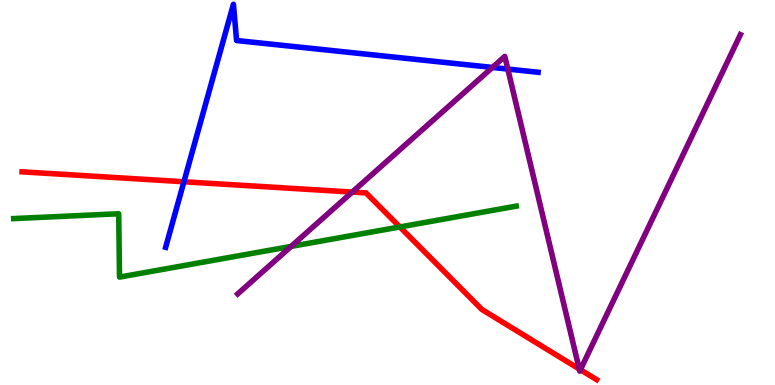[{'lines': ['blue', 'red'], 'intersections': [{'x': 2.37, 'y': 5.28}]}, {'lines': ['green', 'red'], 'intersections': [{'x': 5.16, 'y': 4.11}]}, {'lines': ['purple', 'red'], 'intersections': [{'x': 4.54, 'y': 5.01}, {'x': 7.47, 'y': 0.415}, {'x': 7.49, 'y': 0.397}]}, {'lines': ['blue', 'green'], 'intersections': []}, {'lines': ['blue', 'purple'], 'intersections': [{'x': 6.35, 'y': 8.25}, {'x': 6.55, 'y': 8.21}]}, {'lines': ['green', 'purple'], 'intersections': [{'x': 3.76, 'y': 3.6}]}]